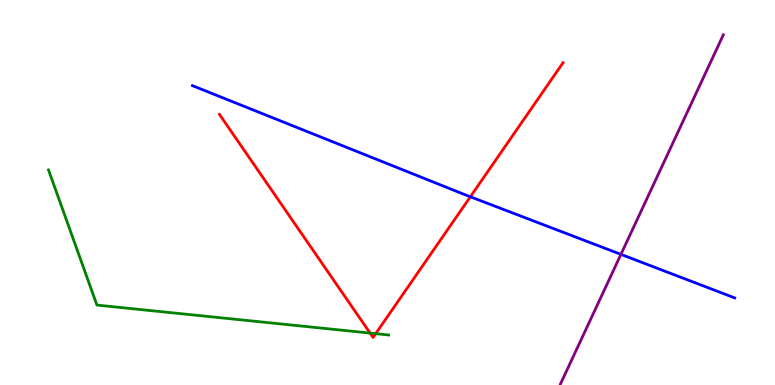[{'lines': ['blue', 'red'], 'intersections': [{'x': 6.07, 'y': 4.89}]}, {'lines': ['green', 'red'], 'intersections': [{'x': 4.78, 'y': 1.35}, {'x': 4.85, 'y': 1.33}]}, {'lines': ['purple', 'red'], 'intersections': []}, {'lines': ['blue', 'green'], 'intersections': []}, {'lines': ['blue', 'purple'], 'intersections': [{'x': 8.01, 'y': 3.39}]}, {'lines': ['green', 'purple'], 'intersections': []}]